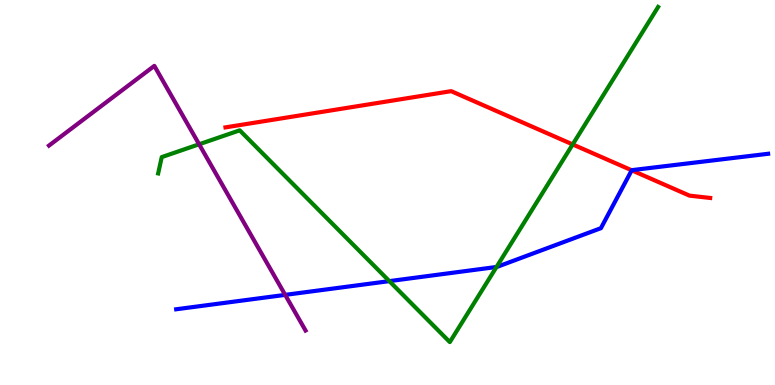[{'lines': ['blue', 'red'], 'intersections': [{'x': 8.15, 'y': 5.58}]}, {'lines': ['green', 'red'], 'intersections': [{'x': 7.39, 'y': 6.25}]}, {'lines': ['purple', 'red'], 'intersections': []}, {'lines': ['blue', 'green'], 'intersections': [{'x': 5.02, 'y': 2.7}, {'x': 6.41, 'y': 3.07}]}, {'lines': ['blue', 'purple'], 'intersections': [{'x': 3.68, 'y': 2.34}]}, {'lines': ['green', 'purple'], 'intersections': [{'x': 2.57, 'y': 6.25}]}]